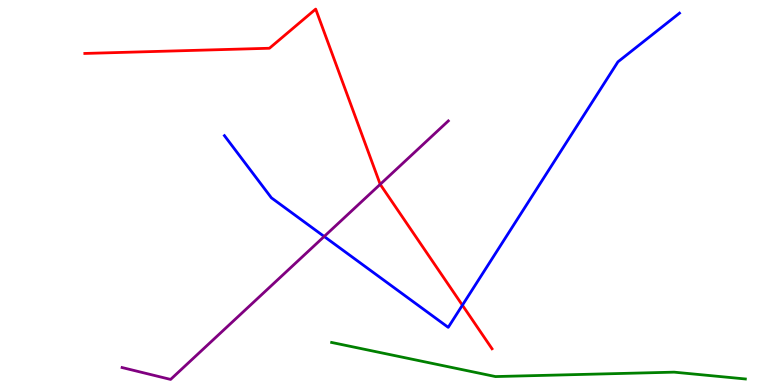[{'lines': ['blue', 'red'], 'intersections': [{'x': 5.97, 'y': 2.07}]}, {'lines': ['green', 'red'], 'intersections': []}, {'lines': ['purple', 'red'], 'intersections': [{'x': 4.91, 'y': 5.21}]}, {'lines': ['blue', 'green'], 'intersections': []}, {'lines': ['blue', 'purple'], 'intersections': [{'x': 4.18, 'y': 3.86}]}, {'lines': ['green', 'purple'], 'intersections': []}]